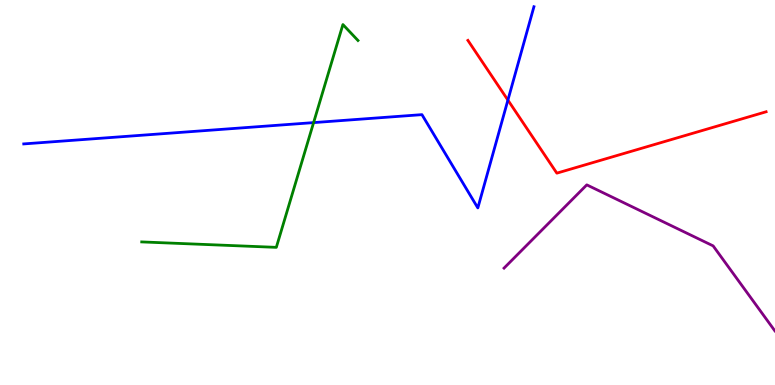[{'lines': ['blue', 'red'], 'intersections': [{'x': 6.55, 'y': 7.4}]}, {'lines': ['green', 'red'], 'intersections': []}, {'lines': ['purple', 'red'], 'intersections': []}, {'lines': ['blue', 'green'], 'intersections': [{'x': 4.05, 'y': 6.82}]}, {'lines': ['blue', 'purple'], 'intersections': []}, {'lines': ['green', 'purple'], 'intersections': []}]